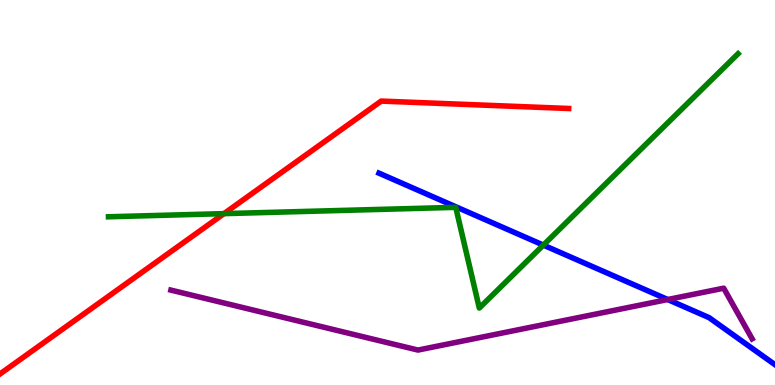[{'lines': ['blue', 'red'], 'intersections': []}, {'lines': ['green', 'red'], 'intersections': [{'x': 2.89, 'y': 4.45}]}, {'lines': ['purple', 'red'], 'intersections': []}, {'lines': ['blue', 'green'], 'intersections': [{'x': 7.01, 'y': 3.63}]}, {'lines': ['blue', 'purple'], 'intersections': [{'x': 8.62, 'y': 2.22}]}, {'lines': ['green', 'purple'], 'intersections': []}]